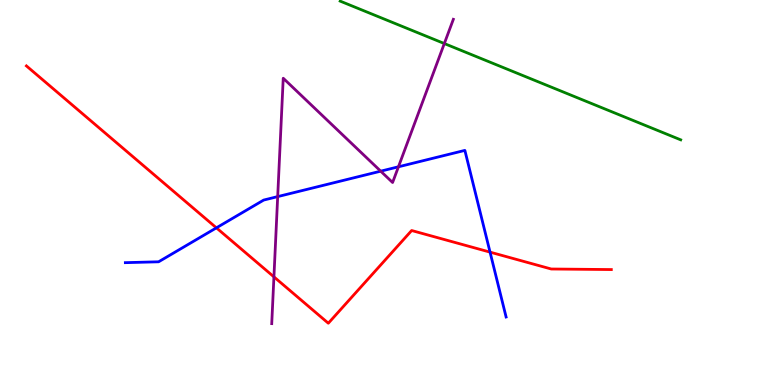[{'lines': ['blue', 'red'], 'intersections': [{'x': 2.79, 'y': 4.08}, {'x': 6.32, 'y': 3.45}]}, {'lines': ['green', 'red'], 'intersections': []}, {'lines': ['purple', 'red'], 'intersections': [{'x': 3.53, 'y': 2.81}]}, {'lines': ['blue', 'green'], 'intersections': []}, {'lines': ['blue', 'purple'], 'intersections': [{'x': 3.58, 'y': 4.89}, {'x': 4.91, 'y': 5.55}, {'x': 5.14, 'y': 5.67}]}, {'lines': ['green', 'purple'], 'intersections': [{'x': 5.73, 'y': 8.87}]}]